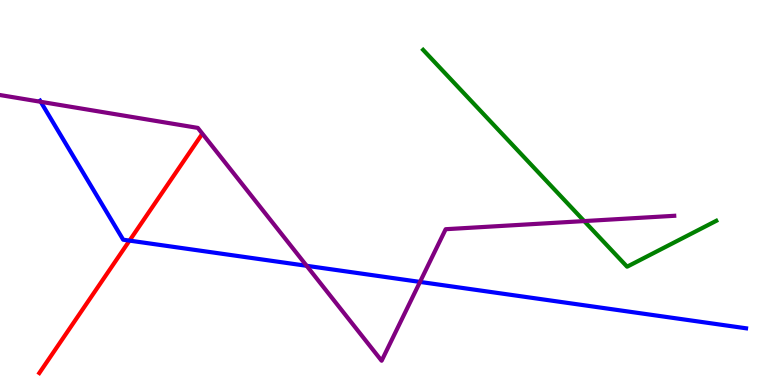[{'lines': ['blue', 'red'], 'intersections': [{'x': 1.67, 'y': 3.75}]}, {'lines': ['green', 'red'], 'intersections': []}, {'lines': ['purple', 'red'], 'intersections': []}, {'lines': ['blue', 'green'], 'intersections': []}, {'lines': ['blue', 'purple'], 'intersections': [{'x': 0.526, 'y': 7.36}, {'x': 3.96, 'y': 3.1}, {'x': 5.42, 'y': 2.68}]}, {'lines': ['green', 'purple'], 'intersections': [{'x': 7.54, 'y': 4.26}]}]